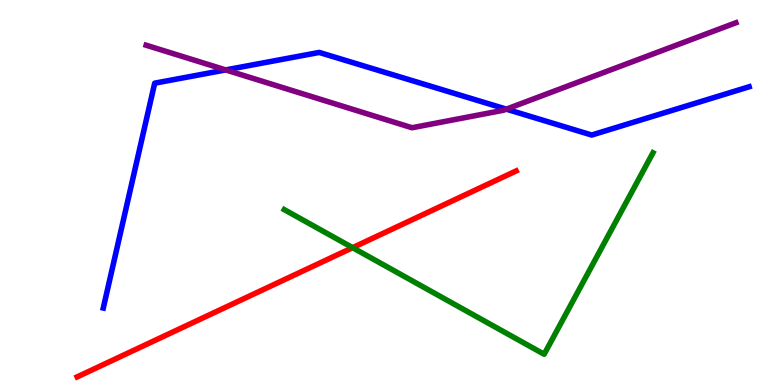[{'lines': ['blue', 'red'], 'intersections': []}, {'lines': ['green', 'red'], 'intersections': [{'x': 4.55, 'y': 3.57}]}, {'lines': ['purple', 'red'], 'intersections': []}, {'lines': ['blue', 'green'], 'intersections': []}, {'lines': ['blue', 'purple'], 'intersections': [{'x': 2.91, 'y': 8.18}, {'x': 6.53, 'y': 7.16}]}, {'lines': ['green', 'purple'], 'intersections': []}]